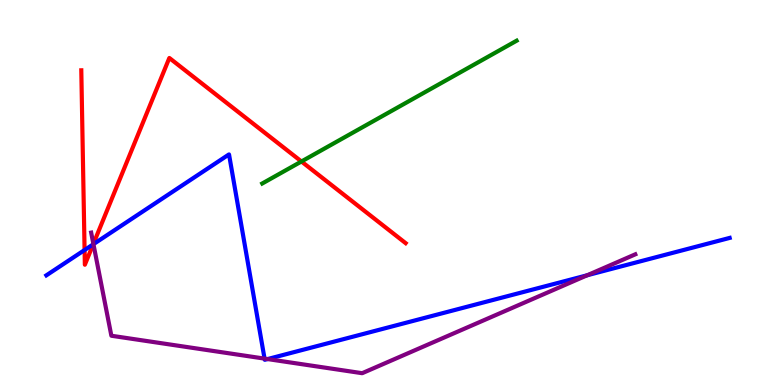[{'lines': ['blue', 'red'], 'intersections': [{'x': 1.09, 'y': 3.51}, {'x': 1.2, 'y': 3.65}]}, {'lines': ['green', 'red'], 'intersections': [{'x': 3.89, 'y': 5.81}]}, {'lines': ['purple', 'red'], 'intersections': [{'x': 1.2, 'y': 3.67}]}, {'lines': ['blue', 'green'], 'intersections': []}, {'lines': ['blue', 'purple'], 'intersections': [{'x': 1.21, 'y': 3.66}, {'x': 3.41, 'y': 0.685}, {'x': 3.45, 'y': 0.674}, {'x': 7.58, 'y': 2.85}]}, {'lines': ['green', 'purple'], 'intersections': []}]